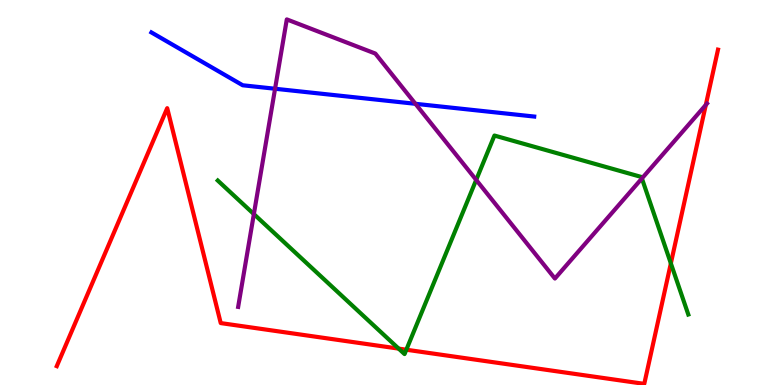[{'lines': ['blue', 'red'], 'intersections': []}, {'lines': ['green', 'red'], 'intersections': [{'x': 5.14, 'y': 0.945}, {'x': 5.24, 'y': 0.916}, {'x': 8.66, 'y': 3.16}]}, {'lines': ['purple', 'red'], 'intersections': [{'x': 9.11, 'y': 7.27}]}, {'lines': ['blue', 'green'], 'intersections': []}, {'lines': ['blue', 'purple'], 'intersections': [{'x': 3.55, 'y': 7.69}, {'x': 5.36, 'y': 7.3}]}, {'lines': ['green', 'purple'], 'intersections': [{'x': 3.28, 'y': 4.44}, {'x': 6.14, 'y': 5.33}, {'x': 8.28, 'y': 5.36}]}]